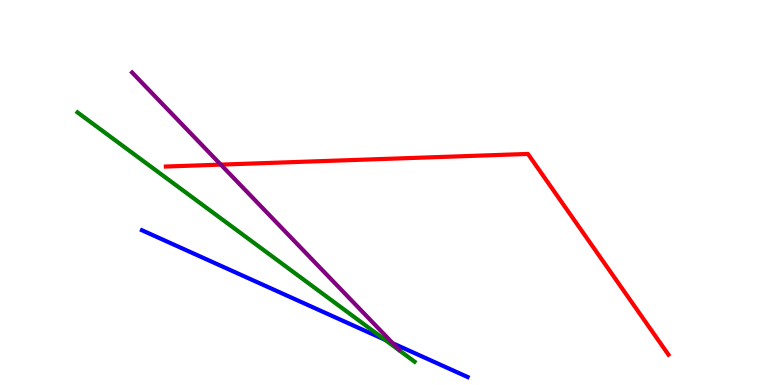[{'lines': ['blue', 'red'], 'intersections': []}, {'lines': ['green', 'red'], 'intersections': []}, {'lines': ['purple', 'red'], 'intersections': [{'x': 2.85, 'y': 5.72}]}, {'lines': ['blue', 'green'], 'intersections': [{'x': 4.97, 'y': 1.18}]}, {'lines': ['blue', 'purple'], 'intersections': [{'x': 5.07, 'y': 1.08}]}, {'lines': ['green', 'purple'], 'intersections': []}]